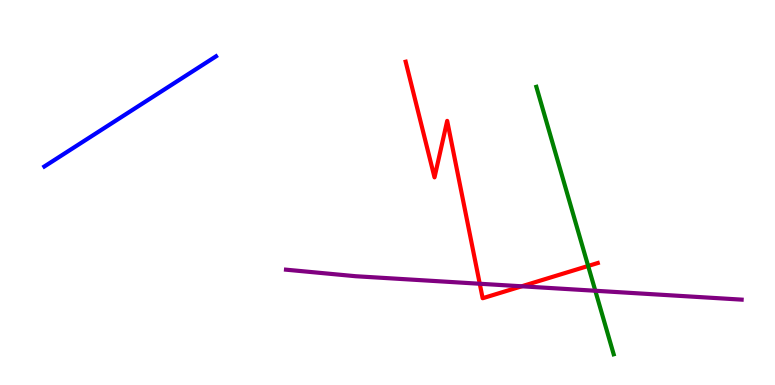[{'lines': ['blue', 'red'], 'intersections': []}, {'lines': ['green', 'red'], 'intersections': [{'x': 7.59, 'y': 3.09}]}, {'lines': ['purple', 'red'], 'intersections': [{'x': 6.19, 'y': 2.63}, {'x': 6.73, 'y': 2.56}]}, {'lines': ['blue', 'green'], 'intersections': []}, {'lines': ['blue', 'purple'], 'intersections': []}, {'lines': ['green', 'purple'], 'intersections': [{'x': 7.68, 'y': 2.45}]}]